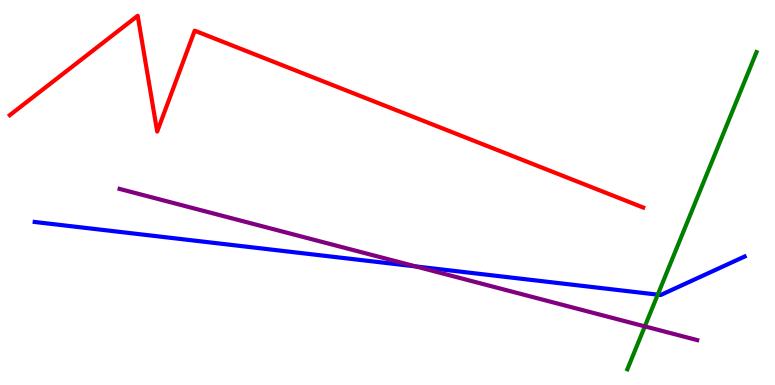[{'lines': ['blue', 'red'], 'intersections': []}, {'lines': ['green', 'red'], 'intersections': []}, {'lines': ['purple', 'red'], 'intersections': []}, {'lines': ['blue', 'green'], 'intersections': [{'x': 8.49, 'y': 2.35}]}, {'lines': ['blue', 'purple'], 'intersections': [{'x': 5.36, 'y': 3.08}]}, {'lines': ['green', 'purple'], 'intersections': [{'x': 8.32, 'y': 1.52}]}]